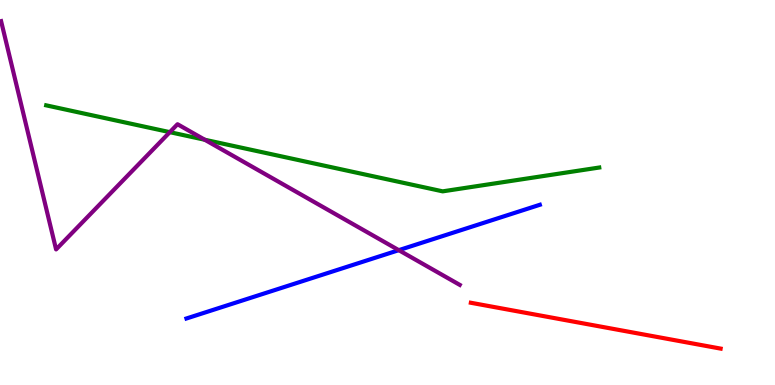[{'lines': ['blue', 'red'], 'intersections': []}, {'lines': ['green', 'red'], 'intersections': []}, {'lines': ['purple', 'red'], 'intersections': []}, {'lines': ['blue', 'green'], 'intersections': []}, {'lines': ['blue', 'purple'], 'intersections': [{'x': 5.15, 'y': 3.5}]}, {'lines': ['green', 'purple'], 'intersections': [{'x': 2.19, 'y': 6.57}, {'x': 2.64, 'y': 6.37}]}]